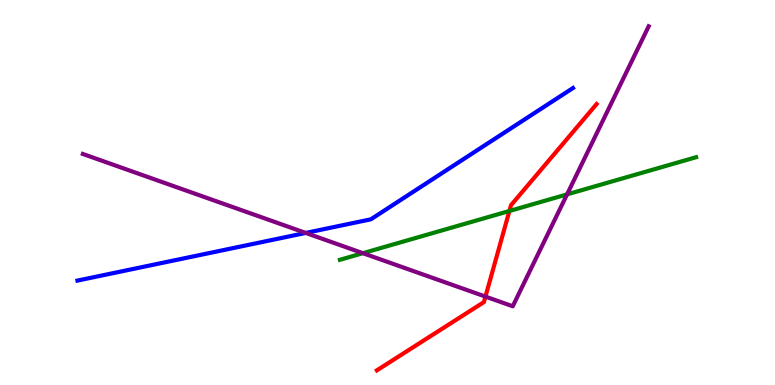[{'lines': ['blue', 'red'], 'intersections': []}, {'lines': ['green', 'red'], 'intersections': [{'x': 6.57, 'y': 4.52}]}, {'lines': ['purple', 'red'], 'intersections': [{'x': 6.26, 'y': 2.3}]}, {'lines': ['blue', 'green'], 'intersections': []}, {'lines': ['blue', 'purple'], 'intersections': [{'x': 3.94, 'y': 3.95}]}, {'lines': ['green', 'purple'], 'intersections': [{'x': 4.68, 'y': 3.42}, {'x': 7.32, 'y': 4.95}]}]